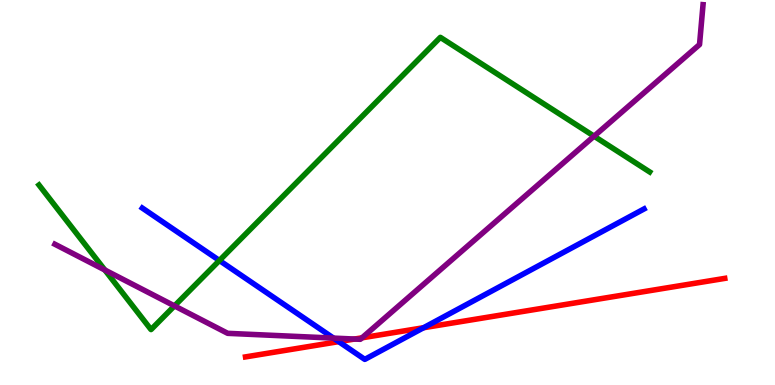[{'lines': ['blue', 'red'], 'intersections': [{'x': 4.37, 'y': 1.13}, {'x': 5.47, 'y': 1.49}]}, {'lines': ['green', 'red'], 'intersections': []}, {'lines': ['purple', 'red'], 'intersections': [{'x': 4.57, 'y': 1.19}, {'x': 4.67, 'y': 1.23}]}, {'lines': ['blue', 'green'], 'intersections': [{'x': 2.83, 'y': 3.23}]}, {'lines': ['blue', 'purple'], 'intersections': [{'x': 4.3, 'y': 1.22}]}, {'lines': ['green', 'purple'], 'intersections': [{'x': 1.35, 'y': 2.99}, {'x': 2.25, 'y': 2.05}, {'x': 7.67, 'y': 6.46}]}]